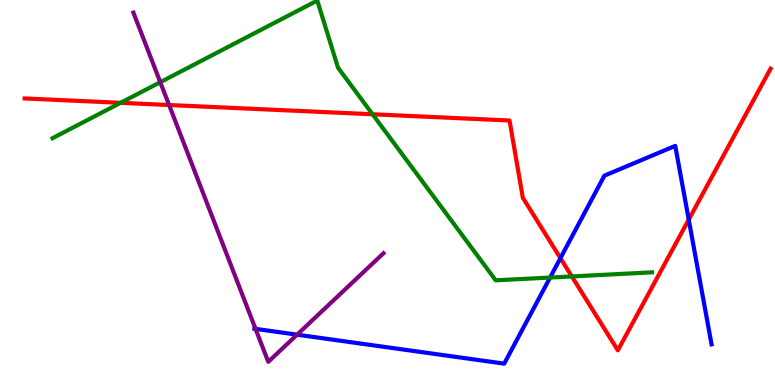[{'lines': ['blue', 'red'], 'intersections': [{'x': 7.23, 'y': 3.29}, {'x': 8.89, 'y': 4.3}]}, {'lines': ['green', 'red'], 'intersections': [{'x': 1.56, 'y': 7.33}, {'x': 4.81, 'y': 7.03}, {'x': 7.38, 'y': 2.82}]}, {'lines': ['purple', 'red'], 'intersections': [{'x': 2.18, 'y': 7.27}]}, {'lines': ['blue', 'green'], 'intersections': [{'x': 7.1, 'y': 2.79}]}, {'lines': ['blue', 'purple'], 'intersections': [{'x': 3.3, 'y': 1.46}, {'x': 3.83, 'y': 1.31}]}, {'lines': ['green', 'purple'], 'intersections': [{'x': 2.07, 'y': 7.87}]}]